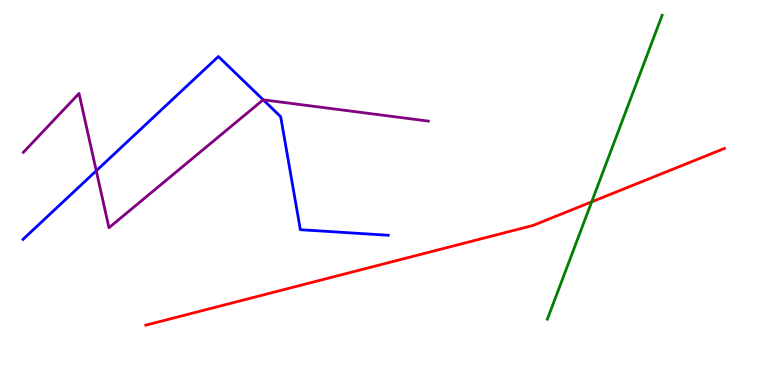[{'lines': ['blue', 'red'], 'intersections': []}, {'lines': ['green', 'red'], 'intersections': [{'x': 7.63, 'y': 4.76}]}, {'lines': ['purple', 'red'], 'intersections': []}, {'lines': ['blue', 'green'], 'intersections': []}, {'lines': ['blue', 'purple'], 'intersections': [{'x': 1.24, 'y': 5.56}, {'x': 3.4, 'y': 7.41}]}, {'lines': ['green', 'purple'], 'intersections': []}]